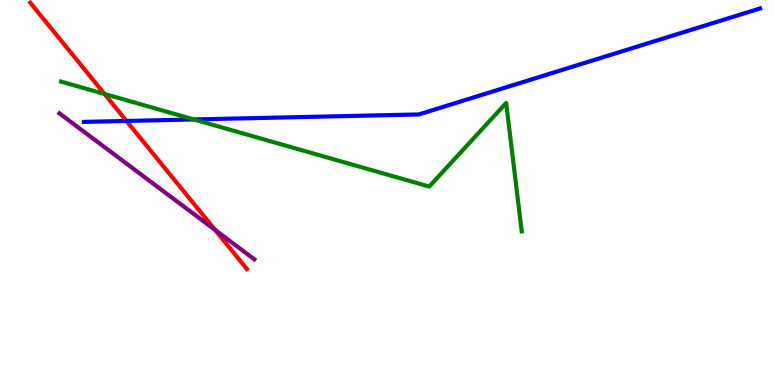[{'lines': ['blue', 'red'], 'intersections': [{'x': 1.63, 'y': 6.86}]}, {'lines': ['green', 'red'], 'intersections': [{'x': 1.35, 'y': 7.56}]}, {'lines': ['purple', 'red'], 'intersections': [{'x': 2.78, 'y': 4.03}]}, {'lines': ['blue', 'green'], 'intersections': [{'x': 2.5, 'y': 6.9}]}, {'lines': ['blue', 'purple'], 'intersections': []}, {'lines': ['green', 'purple'], 'intersections': []}]